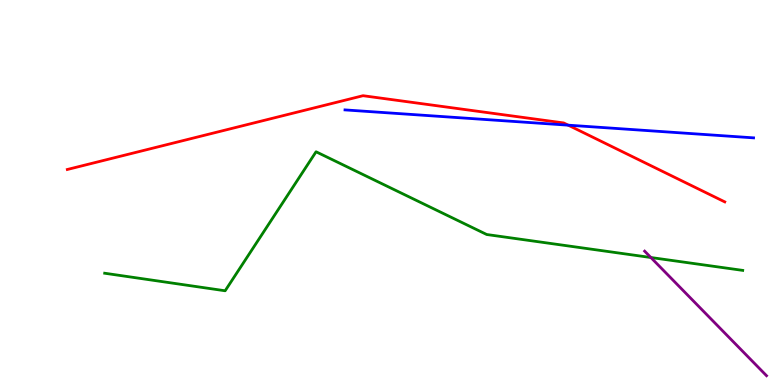[{'lines': ['blue', 'red'], 'intersections': [{'x': 7.33, 'y': 6.75}]}, {'lines': ['green', 'red'], 'intersections': []}, {'lines': ['purple', 'red'], 'intersections': []}, {'lines': ['blue', 'green'], 'intersections': []}, {'lines': ['blue', 'purple'], 'intersections': []}, {'lines': ['green', 'purple'], 'intersections': [{'x': 8.4, 'y': 3.31}]}]